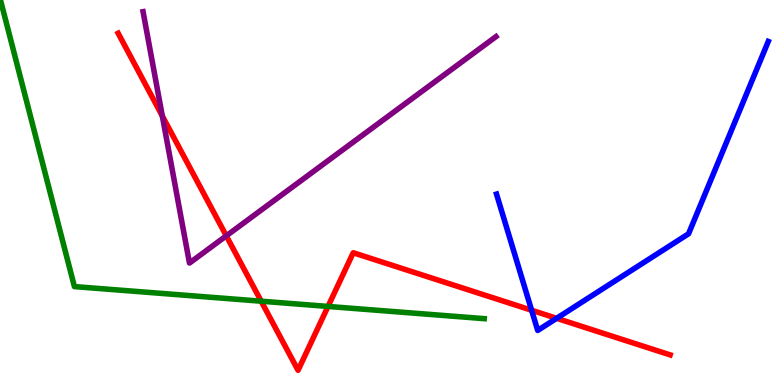[{'lines': ['blue', 'red'], 'intersections': [{'x': 6.86, 'y': 1.94}, {'x': 7.18, 'y': 1.73}]}, {'lines': ['green', 'red'], 'intersections': [{'x': 3.37, 'y': 2.18}, {'x': 4.23, 'y': 2.04}]}, {'lines': ['purple', 'red'], 'intersections': [{'x': 2.09, 'y': 6.99}, {'x': 2.92, 'y': 3.87}]}, {'lines': ['blue', 'green'], 'intersections': []}, {'lines': ['blue', 'purple'], 'intersections': []}, {'lines': ['green', 'purple'], 'intersections': []}]